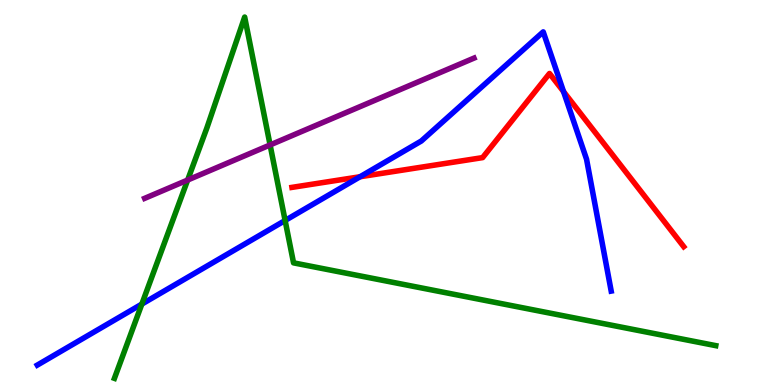[{'lines': ['blue', 'red'], 'intersections': [{'x': 4.65, 'y': 5.41}, {'x': 7.27, 'y': 7.62}]}, {'lines': ['green', 'red'], 'intersections': []}, {'lines': ['purple', 'red'], 'intersections': []}, {'lines': ['blue', 'green'], 'intersections': [{'x': 1.83, 'y': 2.1}, {'x': 3.68, 'y': 4.27}]}, {'lines': ['blue', 'purple'], 'intersections': []}, {'lines': ['green', 'purple'], 'intersections': [{'x': 2.42, 'y': 5.32}, {'x': 3.49, 'y': 6.24}]}]